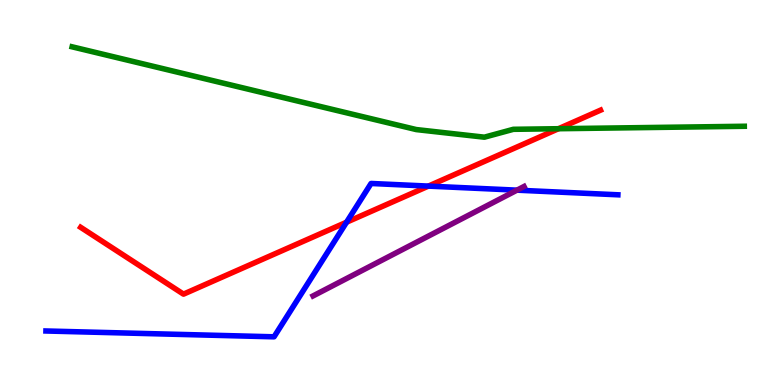[{'lines': ['blue', 'red'], 'intersections': [{'x': 4.47, 'y': 4.23}, {'x': 5.53, 'y': 5.17}]}, {'lines': ['green', 'red'], 'intersections': [{'x': 7.21, 'y': 6.66}]}, {'lines': ['purple', 'red'], 'intersections': []}, {'lines': ['blue', 'green'], 'intersections': []}, {'lines': ['blue', 'purple'], 'intersections': [{'x': 6.67, 'y': 5.06}]}, {'lines': ['green', 'purple'], 'intersections': []}]